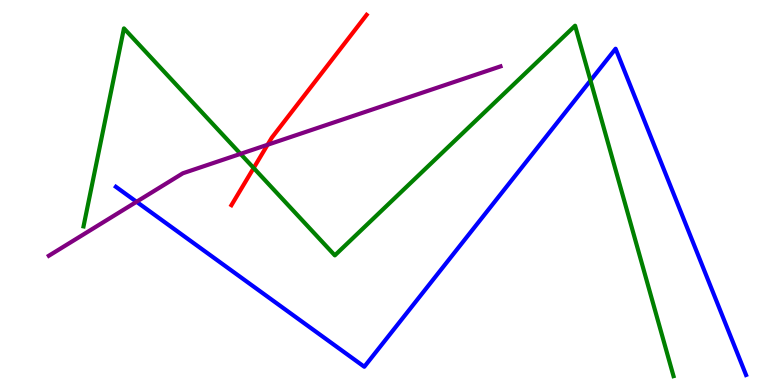[{'lines': ['blue', 'red'], 'intersections': []}, {'lines': ['green', 'red'], 'intersections': [{'x': 3.27, 'y': 5.64}]}, {'lines': ['purple', 'red'], 'intersections': [{'x': 3.45, 'y': 6.24}]}, {'lines': ['blue', 'green'], 'intersections': [{'x': 7.62, 'y': 7.91}]}, {'lines': ['blue', 'purple'], 'intersections': [{'x': 1.76, 'y': 4.76}]}, {'lines': ['green', 'purple'], 'intersections': [{'x': 3.1, 'y': 6.0}]}]